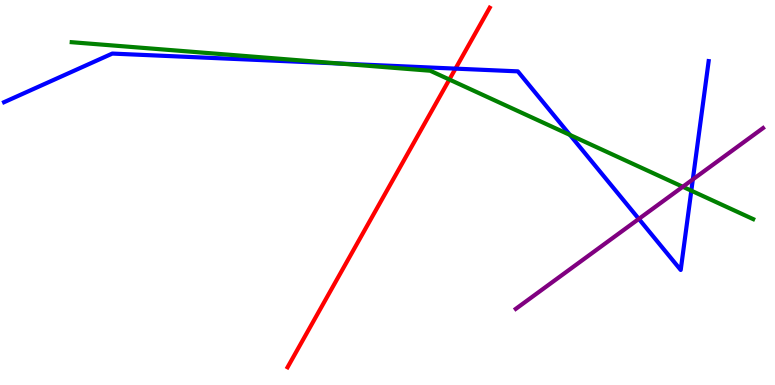[{'lines': ['blue', 'red'], 'intersections': [{'x': 5.88, 'y': 8.22}]}, {'lines': ['green', 'red'], 'intersections': [{'x': 5.8, 'y': 7.93}]}, {'lines': ['purple', 'red'], 'intersections': []}, {'lines': ['blue', 'green'], 'intersections': [{'x': 4.39, 'y': 8.35}, {'x': 7.35, 'y': 6.49}, {'x': 8.92, 'y': 5.05}]}, {'lines': ['blue', 'purple'], 'intersections': [{'x': 8.24, 'y': 4.31}, {'x': 8.94, 'y': 5.34}]}, {'lines': ['green', 'purple'], 'intersections': [{'x': 8.81, 'y': 5.15}]}]